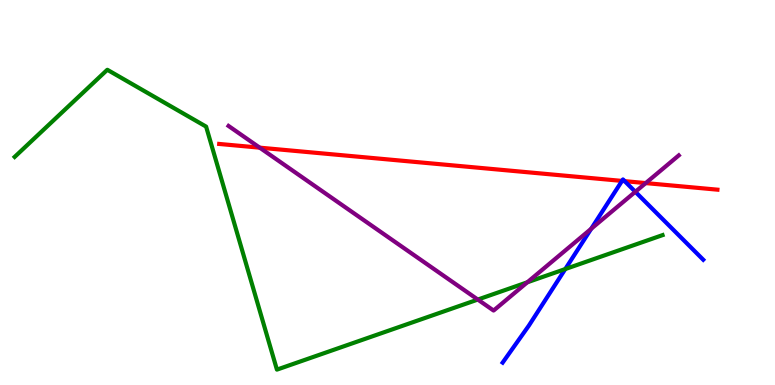[{'lines': ['blue', 'red'], 'intersections': [{'x': 8.03, 'y': 5.3}, {'x': 8.06, 'y': 5.29}]}, {'lines': ['green', 'red'], 'intersections': []}, {'lines': ['purple', 'red'], 'intersections': [{'x': 3.35, 'y': 6.16}, {'x': 8.33, 'y': 5.24}]}, {'lines': ['blue', 'green'], 'intersections': [{'x': 7.29, 'y': 3.01}]}, {'lines': ['blue', 'purple'], 'intersections': [{'x': 7.63, 'y': 4.06}, {'x': 8.2, 'y': 5.02}]}, {'lines': ['green', 'purple'], 'intersections': [{'x': 6.17, 'y': 2.22}, {'x': 6.8, 'y': 2.67}]}]